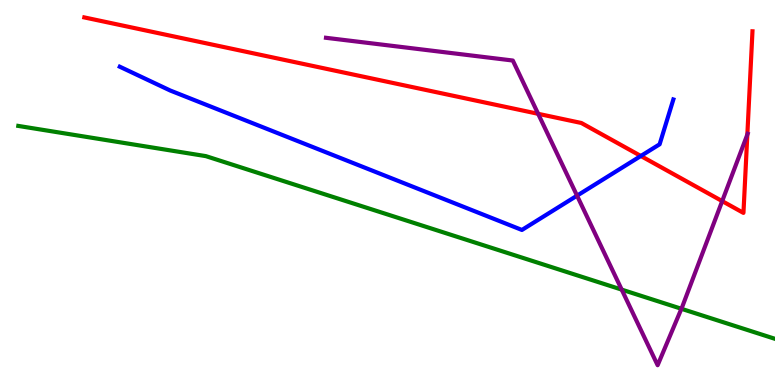[{'lines': ['blue', 'red'], 'intersections': [{'x': 8.27, 'y': 5.95}]}, {'lines': ['green', 'red'], 'intersections': []}, {'lines': ['purple', 'red'], 'intersections': [{'x': 6.94, 'y': 7.04}, {'x': 9.32, 'y': 4.78}, {'x': 9.64, 'y': 6.51}]}, {'lines': ['blue', 'green'], 'intersections': []}, {'lines': ['blue', 'purple'], 'intersections': [{'x': 7.45, 'y': 4.92}]}, {'lines': ['green', 'purple'], 'intersections': [{'x': 8.02, 'y': 2.48}, {'x': 8.79, 'y': 1.98}]}]